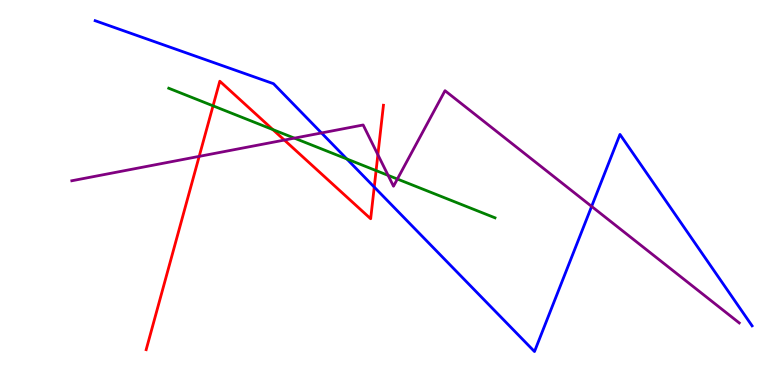[{'lines': ['blue', 'red'], 'intersections': [{'x': 4.83, 'y': 5.14}]}, {'lines': ['green', 'red'], 'intersections': [{'x': 2.75, 'y': 7.25}, {'x': 3.52, 'y': 6.63}, {'x': 4.85, 'y': 5.57}]}, {'lines': ['purple', 'red'], 'intersections': [{'x': 2.57, 'y': 5.94}, {'x': 3.67, 'y': 6.36}, {'x': 4.88, 'y': 5.98}]}, {'lines': ['blue', 'green'], 'intersections': [{'x': 4.48, 'y': 5.87}]}, {'lines': ['blue', 'purple'], 'intersections': [{'x': 4.15, 'y': 6.55}, {'x': 7.63, 'y': 4.64}]}, {'lines': ['green', 'purple'], 'intersections': [{'x': 3.8, 'y': 6.41}, {'x': 5.01, 'y': 5.45}, {'x': 5.13, 'y': 5.35}]}]